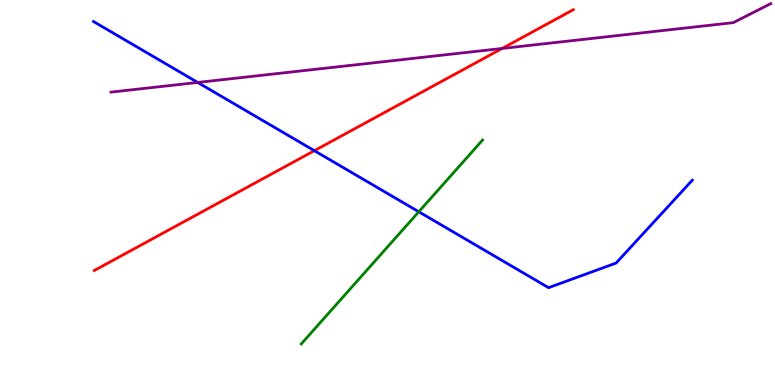[{'lines': ['blue', 'red'], 'intersections': [{'x': 4.06, 'y': 6.09}]}, {'lines': ['green', 'red'], 'intersections': []}, {'lines': ['purple', 'red'], 'intersections': [{'x': 6.48, 'y': 8.74}]}, {'lines': ['blue', 'green'], 'intersections': [{'x': 5.4, 'y': 4.5}]}, {'lines': ['blue', 'purple'], 'intersections': [{'x': 2.55, 'y': 7.86}]}, {'lines': ['green', 'purple'], 'intersections': []}]